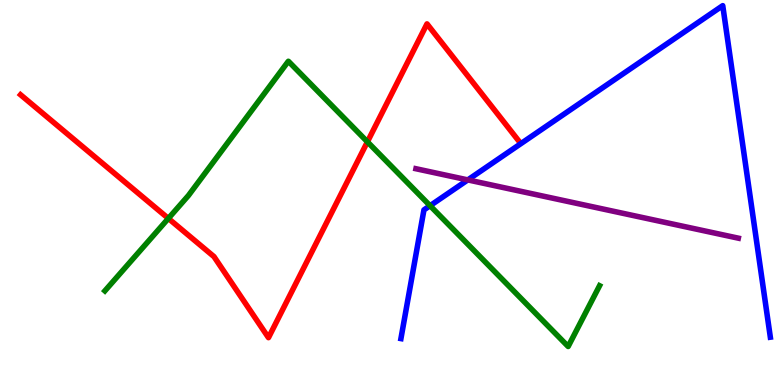[{'lines': ['blue', 'red'], 'intersections': []}, {'lines': ['green', 'red'], 'intersections': [{'x': 2.17, 'y': 4.33}, {'x': 4.74, 'y': 6.32}]}, {'lines': ['purple', 'red'], 'intersections': []}, {'lines': ['blue', 'green'], 'intersections': [{'x': 5.55, 'y': 4.66}]}, {'lines': ['blue', 'purple'], 'intersections': [{'x': 6.04, 'y': 5.33}]}, {'lines': ['green', 'purple'], 'intersections': []}]